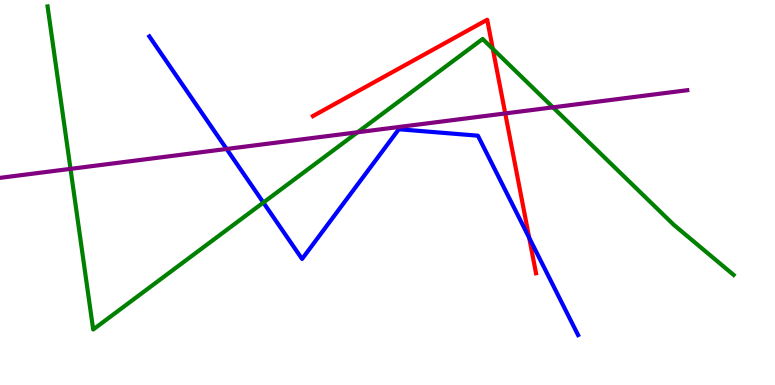[{'lines': ['blue', 'red'], 'intersections': [{'x': 6.83, 'y': 3.82}]}, {'lines': ['green', 'red'], 'intersections': [{'x': 6.36, 'y': 8.73}]}, {'lines': ['purple', 'red'], 'intersections': [{'x': 6.52, 'y': 7.05}]}, {'lines': ['blue', 'green'], 'intersections': [{'x': 3.4, 'y': 4.74}]}, {'lines': ['blue', 'purple'], 'intersections': [{'x': 2.92, 'y': 6.13}]}, {'lines': ['green', 'purple'], 'intersections': [{'x': 0.91, 'y': 5.61}, {'x': 4.61, 'y': 6.56}, {'x': 7.14, 'y': 7.21}]}]